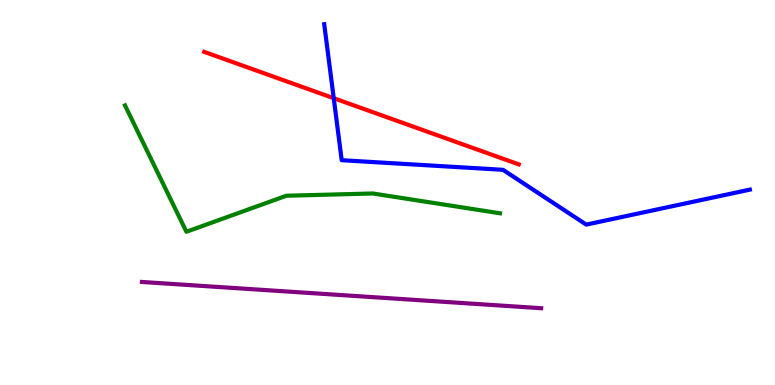[{'lines': ['blue', 'red'], 'intersections': [{'x': 4.31, 'y': 7.45}]}, {'lines': ['green', 'red'], 'intersections': []}, {'lines': ['purple', 'red'], 'intersections': []}, {'lines': ['blue', 'green'], 'intersections': []}, {'lines': ['blue', 'purple'], 'intersections': []}, {'lines': ['green', 'purple'], 'intersections': []}]